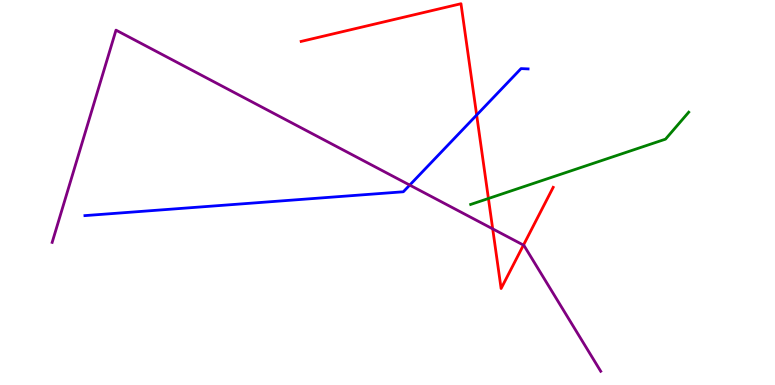[{'lines': ['blue', 'red'], 'intersections': [{'x': 6.15, 'y': 7.01}]}, {'lines': ['green', 'red'], 'intersections': [{'x': 6.3, 'y': 4.84}]}, {'lines': ['purple', 'red'], 'intersections': [{'x': 6.36, 'y': 4.06}, {'x': 6.75, 'y': 3.63}]}, {'lines': ['blue', 'green'], 'intersections': []}, {'lines': ['blue', 'purple'], 'intersections': [{'x': 5.29, 'y': 5.19}]}, {'lines': ['green', 'purple'], 'intersections': []}]